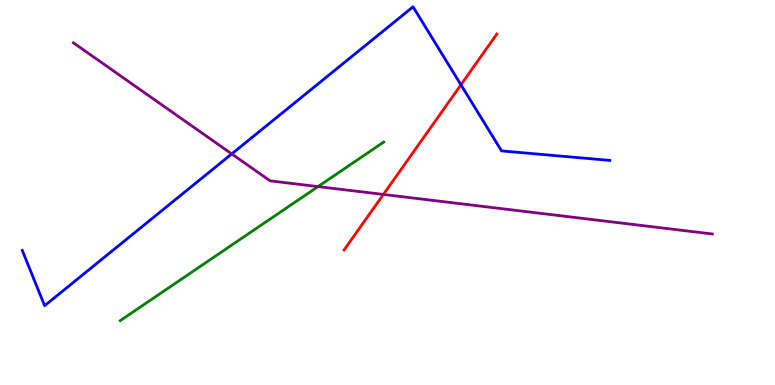[{'lines': ['blue', 'red'], 'intersections': [{'x': 5.95, 'y': 7.8}]}, {'lines': ['green', 'red'], 'intersections': []}, {'lines': ['purple', 'red'], 'intersections': [{'x': 4.95, 'y': 4.95}]}, {'lines': ['blue', 'green'], 'intersections': []}, {'lines': ['blue', 'purple'], 'intersections': [{'x': 2.99, 'y': 6.0}]}, {'lines': ['green', 'purple'], 'intersections': [{'x': 4.1, 'y': 5.15}]}]